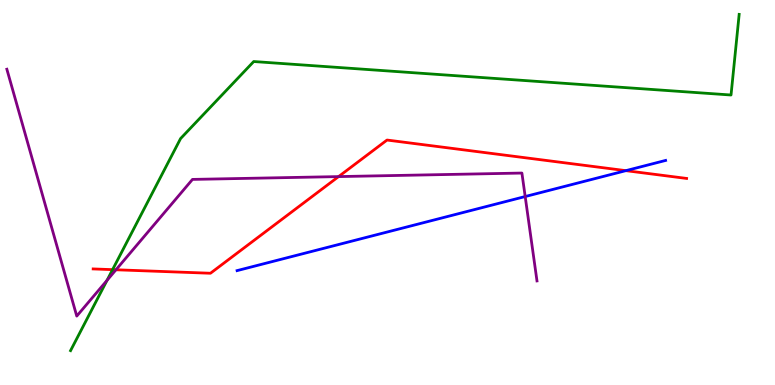[{'lines': ['blue', 'red'], 'intersections': [{'x': 8.08, 'y': 5.57}]}, {'lines': ['green', 'red'], 'intersections': [{'x': 1.45, 'y': 3.0}]}, {'lines': ['purple', 'red'], 'intersections': [{'x': 1.5, 'y': 2.99}, {'x': 4.37, 'y': 5.41}]}, {'lines': ['blue', 'green'], 'intersections': []}, {'lines': ['blue', 'purple'], 'intersections': [{'x': 6.78, 'y': 4.9}]}, {'lines': ['green', 'purple'], 'intersections': [{'x': 1.38, 'y': 2.72}]}]